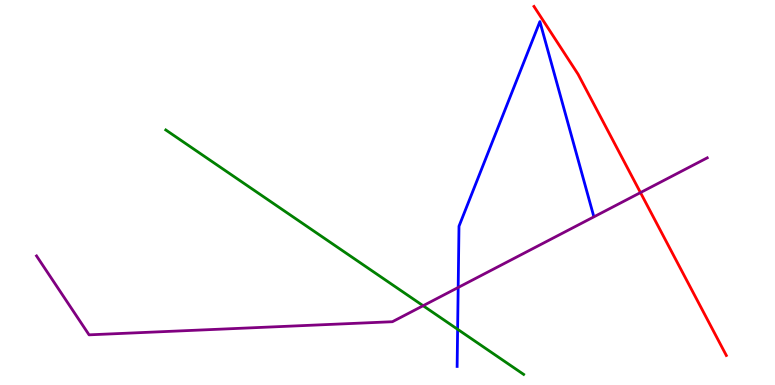[{'lines': ['blue', 'red'], 'intersections': []}, {'lines': ['green', 'red'], 'intersections': []}, {'lines': ['purple', 'red'], 'intersections': [{'x': 8.26, 'y': 5.0}]}, {'lines': ['blue', 'green'], 'intersections': [{'x': 5.9, 'y': 1.45}]}, {'lines': ['blue', 'purple'], 'intersections': [{'x': 5.91, 'y': 2.53}]}, {'lines': ['green', 'purple'], 'intersections': [{'x': 5.46, 'y': 2.06}]}]